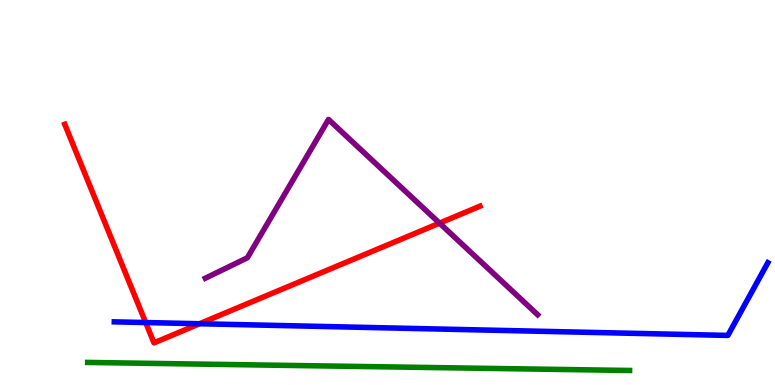[{'lines': ['blue', 'red'], 'intersections': [{'x': 1.88, 'y': 1.62}, {'x': 2.58, 'y': 1.59}]}, {'lines': ['green', 'red'], 'intersections': []}, {'lines': ['purple', 'red'], 'intersections': [{'x': 5.67, 'y': 4.2}]}, {'lines': ['blue', 'green'], 'intersections': []}, {'lines': ['blue', 'purple'], 'intersections': []}, {'lines': ['green', 'purple'], 'intersections': []}]